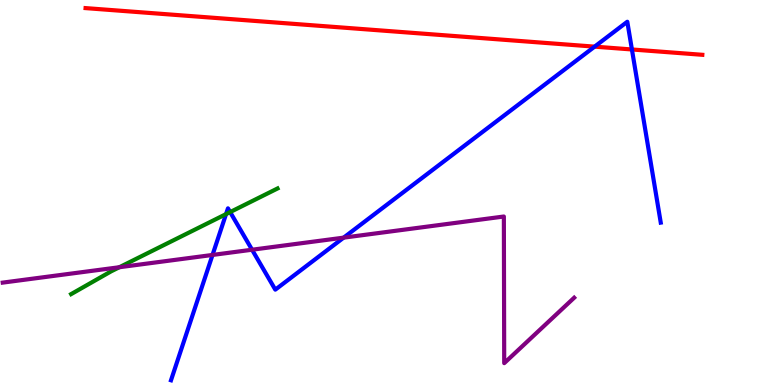[{'lines': ['blue', 'red'], 'intersections': [{'x': 7.67, 'y': 8.79}, {'x': 8.15, 'y': 8.72}]}, {'lines': ['green', 'red'], 'intersections': []}, {'lines': ['purple', 'red'], 'intersections': []}, {'lines': ['blue', 'green'], 'intersections': [{'x': 2.92, 'y': 4.44}, {'x': 2.97, 'y': 4.49}]}, {'lines': ['blue', 'purple'], 'intersections': [{'x': 2.74, 'y': 3.38}, {'x': 3.25, 'y': 3.51}, {'x': 4.43, 'y': 3.83}]}, {'lines': ['green', 'purple'], 'intersections': [{'x': 1.54, 'y': 3.06}]}]